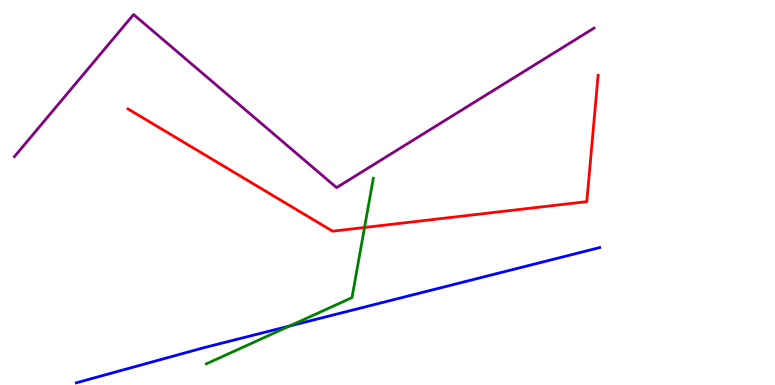[{'lines': ['blue', 'red'], 'intersections': []}, {'lines': ['green', 'red'], 'intersections': [{'x': 4.7, 'y': 4.09}]}, {'lines': ['purple', 'red'], 'intersections': []}, {'lines': ['blue', 'green'], 'intersections': [{'x': 3.74, 'y': 1.53}]}, {'lines': ['blue', 'purple'], 'intersections': []}, {'lines': ['green', 'purple'], 'intersections': []}]